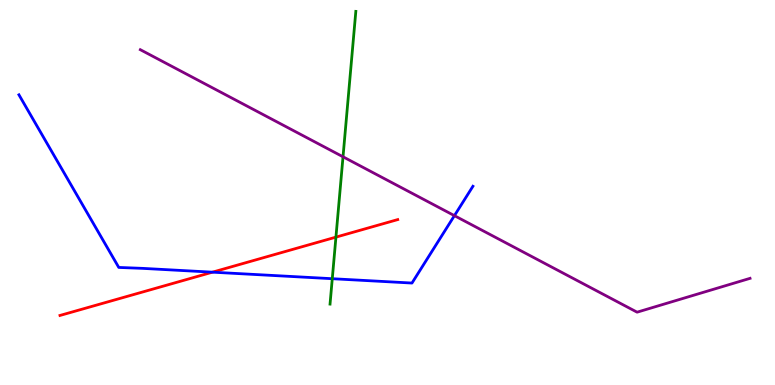[{'lines': ['blue', 'red'], 'intersections': [{'x': 2.74, 'y': 2.93}]}, {'lines': ['green', 'red'], 'intersections': [{'x': 4.33, 'y': 3.84}]}, {'lines': ['purple', 'red'], 'intersections': []}, {'lines': ['blue', 'green'], 'intersections': [{'x': 4.29, 'y': 2.76}]}, {'lines': ['blue', 'purple'], 'intersections': [{'x': 5.86, 'y': 4.4}]}, {'lines': ['green', 'purple'], 'intersections': [{'x': 4.43, 'y': 5.93}]}]